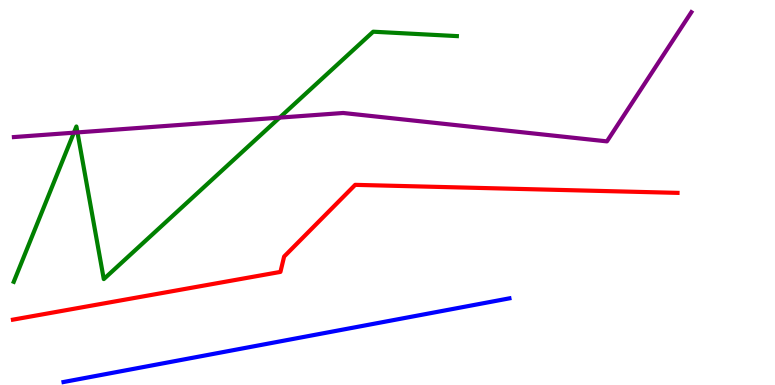[{'lines': ['blue', 'red'], 'intersections': []}, {'lines': ['green', 'red'], 'intersections': []}, {'lines': ['purple', 'red'], 'intersections': []}, {'lines': ['blue', 'green'], 'intersections': []}, {'lines': ['blue', 'purple'], 'intersections': []}, {'lines': ['green', 'purple'], 'intersections': [{'x': 0.953, 'y': 6.55}, {'x': 1.0, 'y': 6.56}, {'x': 3.61, 'y': 6.94}]}]